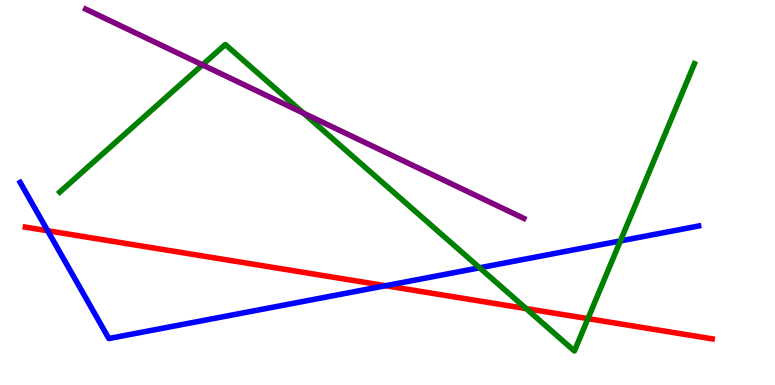[{'lines': ['blue', 'red'], 'intersections': [{'x': 0.615, 'y': 4.01}, {'x': 4.98, 'y': 2.58}]}, {'lines': ['green', 'red'], 'intersections': [{'x': 6.79, 'y': 1.98}, {'x': 7.59, 'y': 1.72}]}, {'lines': ['purple', 'red'], 'intersections': []}, {'lines': ['blue', 'green'], 'intersections': [{'x': 6.19, 'y': 3.04}, {'x': 8.01, 'y': 3.74}]}, {'lines': ['blue', 'purple'], 'intersections': []}, {'lines': ['green', 'purple'], 'intersections': [{'x': 2.61, 'y': 8.31}, {'x': 3.92, 'y': 7.06}]}]